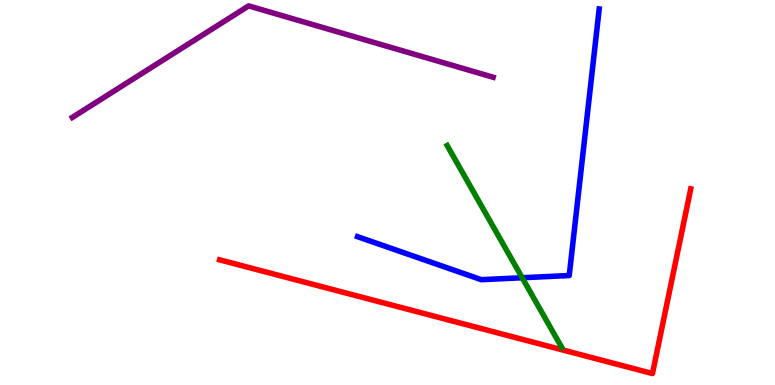[{'lines': ['blue', 'red'], 'intersections': []}, {'lines': ['green', 'red'], 'intersections': []}, {'lines': ['purple', 'red'], 'intersections': []}, {'lines': ['blue', 'green'], 'intersections': [{'x': 6.74, 'y': 2.79}]}, {'lines': ['blue', 'purple'], 'intersections': []}, {'lines': ['green', 'purple'], 'intersections': []}]